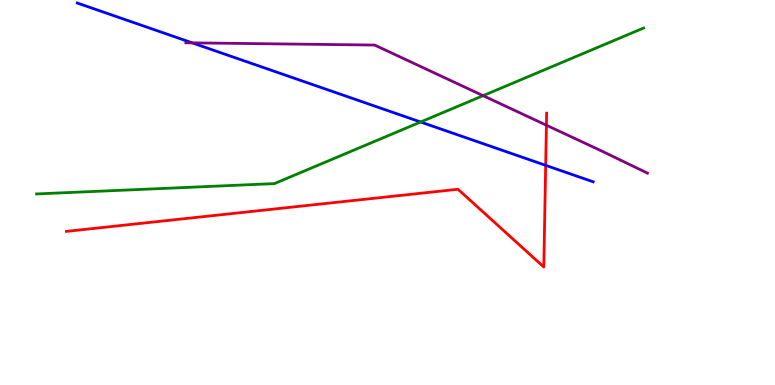[{'lines': ['blue', 'red'], 'intersections': [{'x': 7.04, 'y': 5.71}]}, {'lines': ['green', 'red'], 'intersections': []}, {'lines': ['purple', 'red'], 'intersections': [{'x': 7.05, 'y': 6.75}]}, {'lines': ['blue', 'green'], 'intersections': [{'x': 5.43, 'y': 6.83}]}, {'lines': ['blue', 'purple'], 'intersections': [{'x': 2.48, 'y': 8.89}]}, {'lines': ['green', 'purple'], 'intersections': [{'x': 6.23, 'y': 7.52}]}]